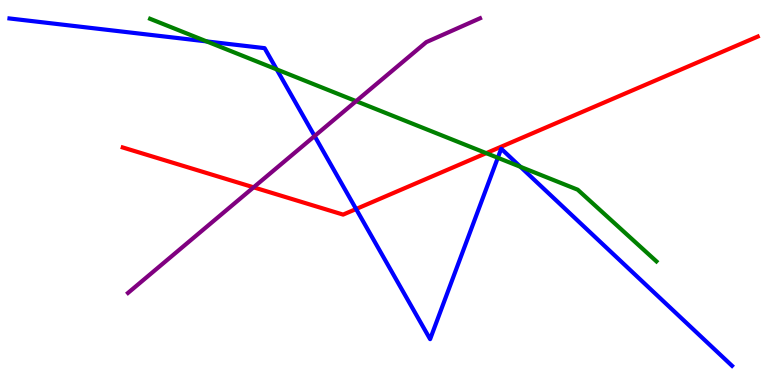[{'lines': ['blue', 'red'], 'intersections': [{'x': 4.59, 'y': 4.57}]}, {'lines': ['green', 'red'], 'intersections': [{'x': 6.27, 'y': 6.02}]}, {'lines': ['purple', 'red'], 'intersections': [{'x': 3.27, 'y': 5.13}]}, {'lines': ['blue', 'green'], 'intersections': [{'x': 2.67, 'y': 8.92}, {'x': 3.57, 'y': 8.2}, {'x': 6.42, 'y': 5.9}, {'x': 6.72, 'y': 5.67}]}, {'lines': ['blue', 'purple'], 'intersections': [{'x': 4.06, 'y': 6.47}]}, {'lines': ['green', 'purple'], 'intersections': [{'x': 4.6, 'y': 7.37}]}]